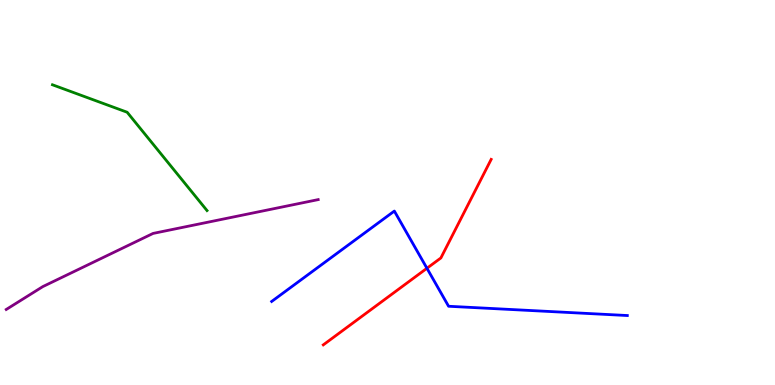[{'lines': ['blue', 'red'], 'intersections': [{'x': 5.51, 'y': 3.03}]}, {'lines': ['green', 'red'], 'intersections': []}, {'lines': ['purple', 'red'], 'intersections': []}, {'lines': ['blue', 'green'], 'intersections': []}, {'lines': ['blue', 'purple'], 'intersections': []}, {'lines': ['green', 'purple'], 'intersections': []}]